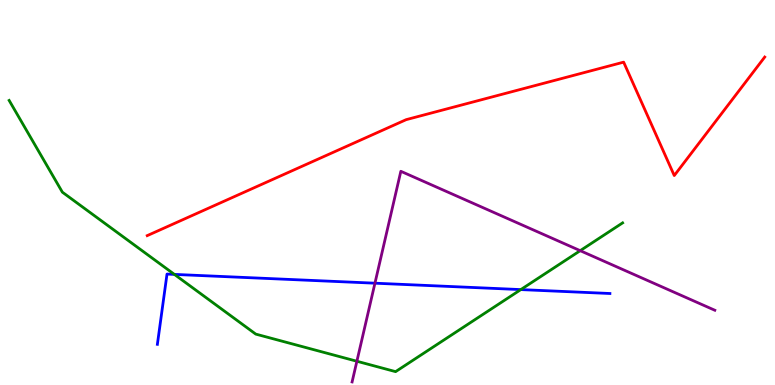[{'lines': ['blue', 'red'], 'intersections': []}, {'lines': ['green', 'red'], 'intersections': []}, {'lines': ['purple', 'red'], 'intersections': []}, {'lines': ['blue', 'green'], 'intersections': [{'x': 2.25, 'y': 2.87}, {'x': 6.72, 'y': 2.48}]}, {'lines': ['blue', 'purple'], 'intersections': [{'x': 4.84, 'y': 2.64}]}, {'lines': ['green', 'purple'], 'intersections': [{'x': 4.6, 'y': 0.617}, {'x': 7.49, 'y': 3.49}]}]